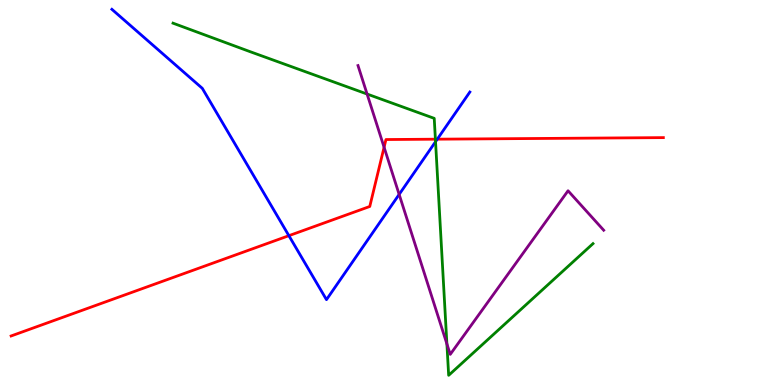[{'lines': ['blue', 'red'], 'intersections': [{'x': 3.73, 'y': 3.88}, {'x': 5.64, 'y': 6.38}]}, {'lines': ['green', 'red'], 'intersections': [{'x': 5.62, 'y': 6.38}]}, {'lines': ['purple', 'red'], 'intersections': [{'x': 4.96, 'y': 6.18}]}, {'lines': ['blue', 'green'], 'intersections': [{'x': 5.62, 'y': 6.32}]}, {'lines': ['blue', 'purple'], 'intersections': [{'x': 5.15, 'y': 4.95}]}, {'lines': ['green', 'purple'], 'intersections': [{'x': 4.74, 'y': 7.56}, {'x': 5.77, 'y': 1.07}]}]